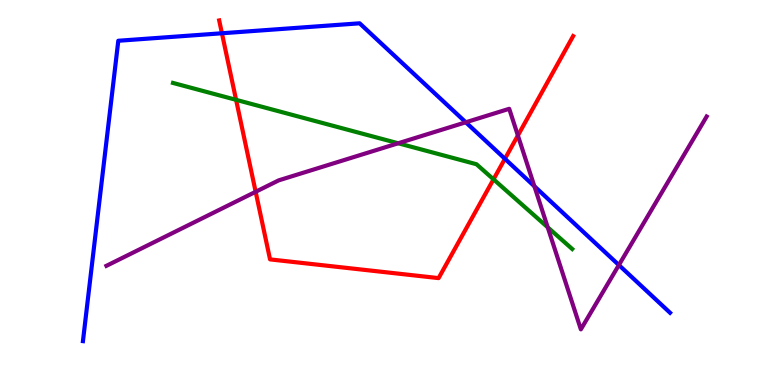[{'lines': ['blue', 'red'], 'intersections': [{'x': 2.86, 'y': 9.14}, {'x': 6.52, 'y': 5.88}]}, {'lines': ['green', 'red'], 'intersections': [{'x': 3.05, 'y': 7.41}, {'x': 6.37, 'y': 5.34}]}, {'lines': ['purple', 'red'], 'intersections': [{'x': 3.3, 'y': 5.02}, {'x': 6.68, 'y': 6.48}]}, {'lines': ['blue', 'green'], 'intersections': []}, {'lines': ['blue', 'purple'], 'intersections': [{'x': 6.01, 'y': 6.82}, {'x': 6.9, 'y': 5.16}, {'x': 7.99, 'y': 3.12}]}, {'lines': ['green', 'purple'], 'intersections': [{'x': 5.14, 'y': 6.28}, {'x': 7.07, 'y': 4.1}]}]